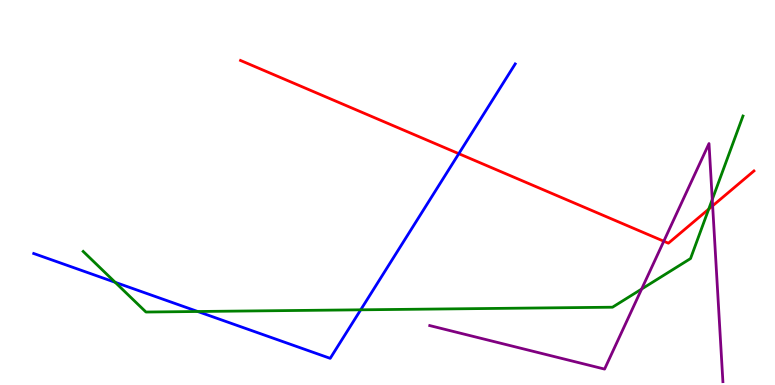[{'lines': ['blue', 'red'], 'intersections': [{'x': 5.92, 'y': 6.01}]}, {'lines': ['green', 'red'], 'intersections': [{'x': 9.14, 'y': 4.57}]}, {'lines': ['purple', 'red'], 'intersections': [{'x': 8.56, 'y': 3.73}, {'x': 9.2, 'y': 4.65}]}, {'lines': ['blue', 'green'], 'intersections': [{'x': 1.49, 'y': 2.67}, {'x': 2.55, 'y': 1.91}, {'x': 4.65, 'y': 1.95}]}, {'lines': ['blue', 'purple'], 'intersections': []}, {'lines': ['green', 'purple'], 'intersections': [{'x': 8.28, 'y': 2.49}, {'x': 9.19, 'y': 4.82}]}]